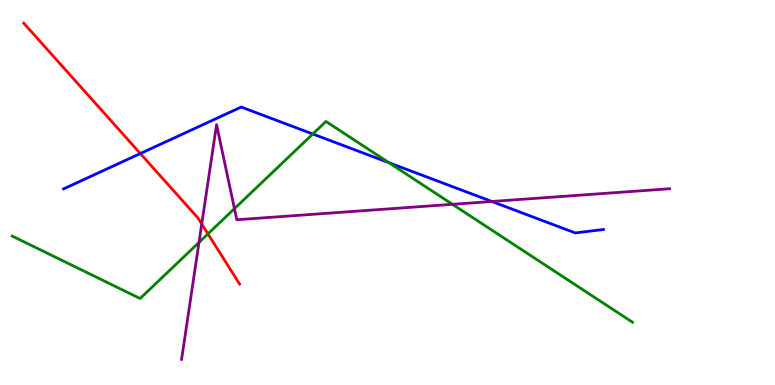[{'lines': ['blue', 'red'], 'intersections': [{'x': 1.81, 'y': 6.01}]}, {'lines': ['green', 'red'], 'intersections': [{'x': 2.68, 'y': 3.93}]}, {'lines': ['purple', 'red'], 'intersections': [{'x': 2.6, 'y': 4.18}]}, {'lines': ['blue', 'green'], 'intersections': [{'x': 4.04, 'y': 6.52}, {'x': 5.02, 'y': 5.77}]}, {'lines': ['blue', 'purple'], 'intersections': [{'x': 6.35, 'y': 4.77}]}, {'lines': ['green', 'purple'], 'intersections': [{'x': 2.57, 'y': 3.7}, {'x': 3.03, 'y': 4.58}, {'x': 5.84, 'y': 4.69}]}]